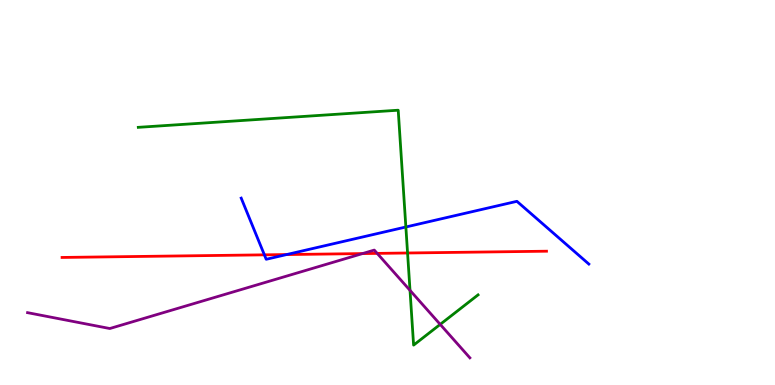[{'lines': ['blue', 'red'], 'intersections': [{'x': 3.41, 'y': 3.38}, {'x': 3.7, 'y': 3.39}]}, {'lines': ['green', 'red'], 'intersections': [{'x': 5.26, 'y': 3.43}]}, {'lines': ['purple', 'red'], 'intersections': [{'x': 4.68, 'y': 3.41}, {'x': 4.87, 'y': 3.42}]}, {'lines': ['blue', 'green'], 'intersections': [{'x': 5.24, 'y': 4.1}]}, {'lines': ['blue', 'purple'], 'intersections': []}, {'lines': ['green', 'purple'], 'intersections': [{'x': 5.29, 'y': 2.46}, {'x': 5.68, 'y': 1.57}]}]